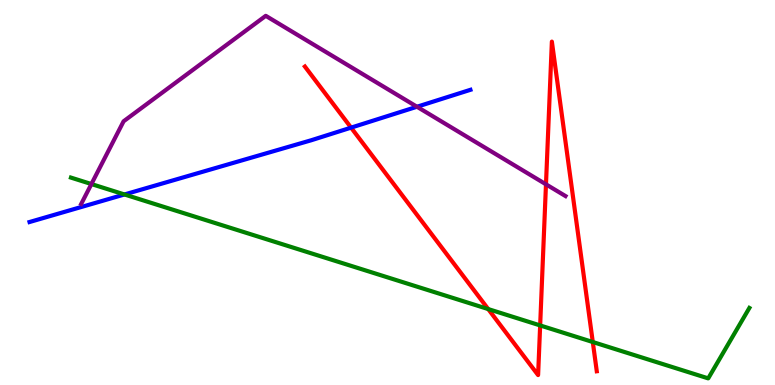[{'lines': ['blue', 'red'], 'intersections': [{'x': 4.53, 'y': 6.68}]}, {'lines': ['green', 'red'], 'intersections': [{'x': 6.3, 'y': 1.97}, {'x': 6.97, 'y': 1.55}, {'x': 7.65, 'y': 1.12}]}, {'lines': ['purple', 'red'], 'intersections': [{'x': 7.04, 'y': 5.21}]}, {'lines': ['blue', 'green'], 'intersections': [{'x': 1.61, 'y': 4.95}]}, {'lines': ['blue', 'purple'], 'intersections': [{'x': 5.38, 'y': 7.23}]}, {'lines': ['green', 'purple'], 'intersections': [{'x': 1.18, 'y': 5.22}]}]